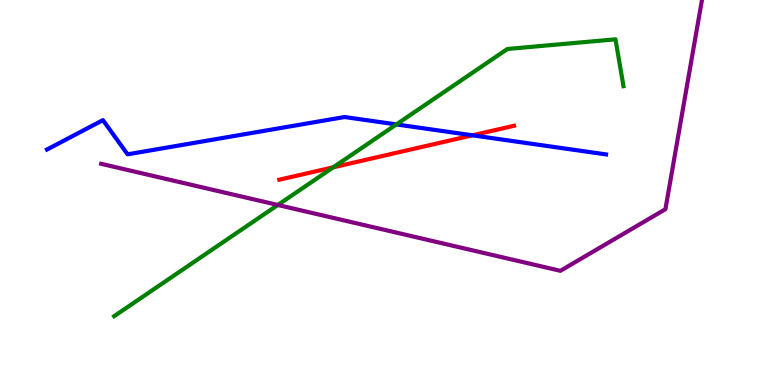[{'lines': ['blue', 'red'], 'intersections': [{'x': 6.1, 'y': 6.49}]}, {'lines': ['green', 'red'], 'intersections': [{'x': 4.3, 'y': 5.65}]}, {'lines': ['purple', 'red'], 'intersections': []}, {'lines': ['blue', 'green'], 'intersections': [{'x': 5.11, 'y': 6.77}]}, {'lines': ['blue', 'purple'], 'intersections': []}, {'lines': ['green', 'purple'], 'intersections': [{'x': 3.58, 'y': 4.68}]}]